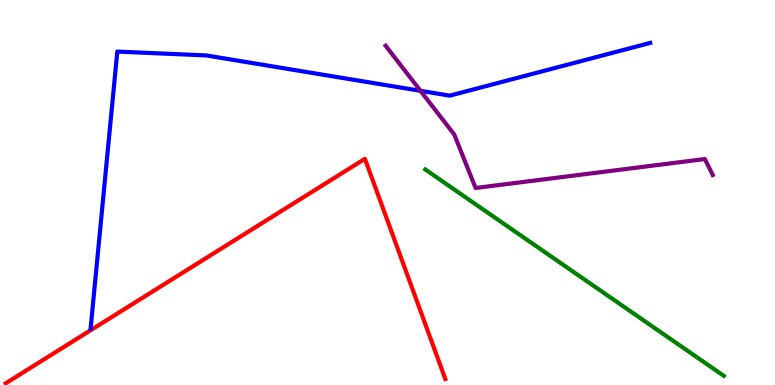[{'lines': ['blue', 'red'], 'intersections': []}, {'lines': ['green', 'red'], 'intersections': []}, {'lines': ['purple', 'red'], 'intersections': []}, {'lines': ['blue', 'green'], 'intersections': []}, {'lines': ['blue', 'purple'], 'intersections': [{'x': 5.43, 'y': 7.64}]}, {'lines': ['green', 'purple'], 'intersections': []}]